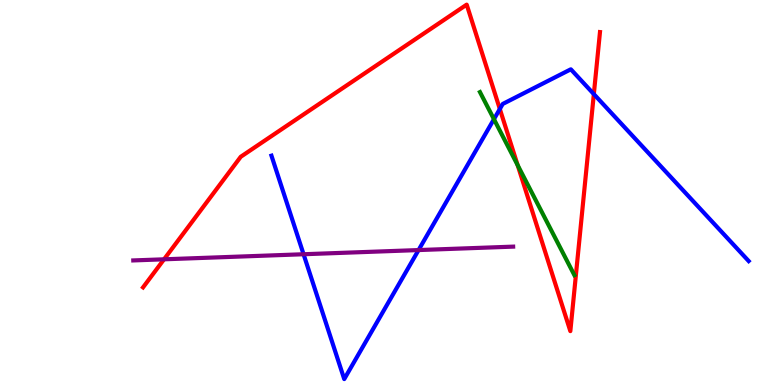[{'lines': ['blue', 'red'], 'intersections': [{'x': 6.45, 'y': 7.17}, {'x': 7.66, 'y': 7.56}]}, {'lines': ['green', 'red'], 'intersections': [{'x': 6.68, 'y': 5.71}]}, {'lines': ['purple', 'red'], 'intersections': [{'x': 2.12, 'y': 3.26}]}, {'lines': ['blue', 'green'], 'intersections': [{'x': 6.37, 'y': 6.9}]}, {'lines': ['blue', 'purple'], 'intersections': [{'x': 3.92, 'y': 3.4}, {'x': 5.4, 'y': 3.5}]}, {'lines': ['green', 'purple'], 'intersections': []}]